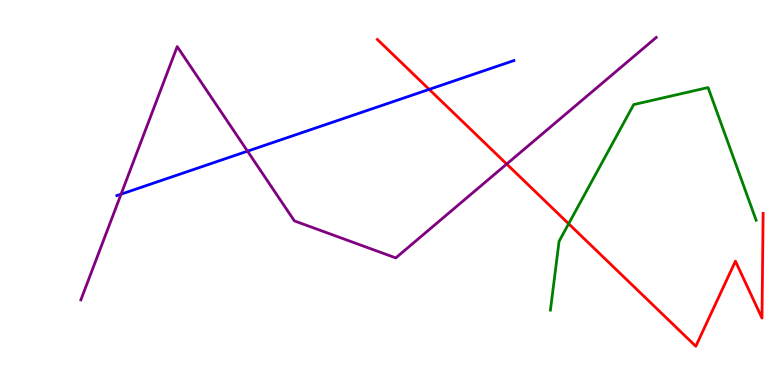[{'lines': ['blue', 'red'], 'intersections': [{'x': 5.54, 'y': 7.68}]}, {'lines': ['green', 'red'], 'intersections': [{'x': 7.34, 'y': 4.19}]}, {'lines': ['purple', 'red'], 'intersections': [{'x': 6.54, 'y': 5.74}]}, {'lines': ['blue', 'green'], 'intersections': []}, {'lines': ['blue', 'purple'], 'intersections': [{'x': 1.56, 'y': 4.96}, {'x': 3.19, 'y': 6.07}]}, {'lines': ['green', 'purple'], 'intersections': []}]